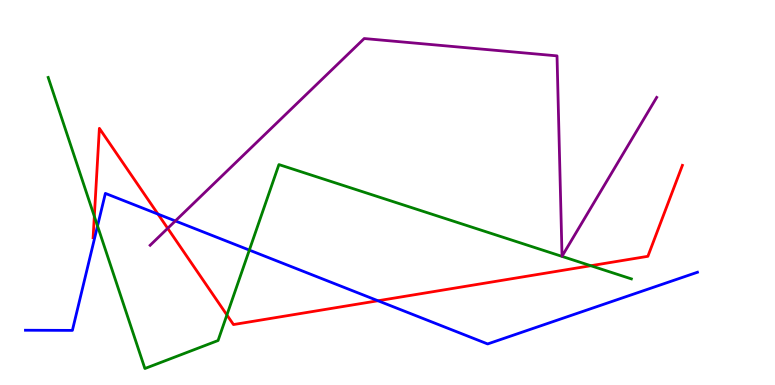[{'lines': ['blue', 'red'], 'intersections': [{'x': 2.04, 'y': 4.44}, {'x': 4.88, 'y': 2.19}]}, {'lines': ['green', 'red'], 'intersections': [{'x': 1.22, 'y': 4.38}, {'x': 2.93, 'y': 1.82}, {'x': 7.62, 'y': 3.1}]}, {'lines': ['purple', 'red'], 'intersections': [{'x': 2.16, 'y': 4.07}]}, {'lines': ['blue', 'green'], 'intersections': [{'x': 1.26, 'y': 4.13}, {'x': 3.22, 'y': 3.5}]}, {'lines': ['blue', 'purple'], 'intersections': [{'x': 2.26, 'y': 4.26}]}, {'lines': ['green', 'purple'], 'intersections': []}]